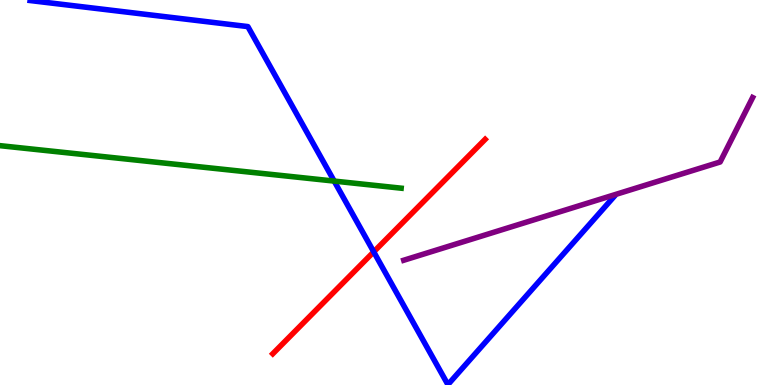[{'lines': ['blue', 'red'], 'intersections': [{'x': 4.82, 'y': 3.46}]}, {'lines': ['green', 'red'], 'intersections': []}, {'lines': ['purple', 'red'], 'intersections': []}, {'lines': ['blue', 'green'], 'intersections': [{'x': 4.31, 'y': 5.3}]}, {'lines': ['blue', 'purple'], 'intersections': []}, {'lines': ['green', 'purple'], 'intersections': []}]